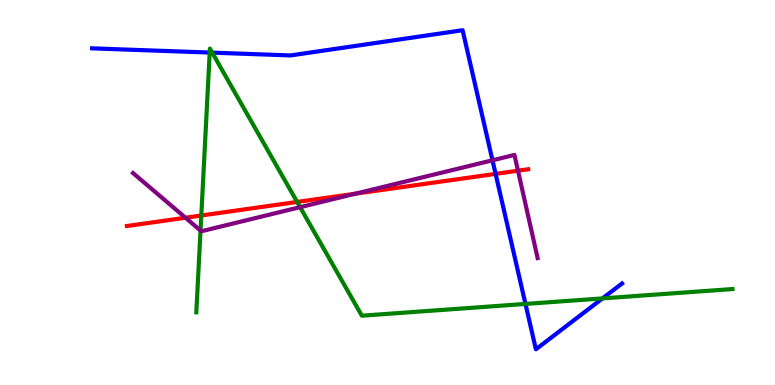[{'lines': ['blue', 'red'], 'intersections': [{'x': 6.39, 'y': 5.48}]}, {'lines': ['green', 'red'], 'intersections': [{'x': 2.6, 'y': 4.4}, {'x': 3.83, 'y': 4.75}]}, {'lines': ['purple', 'red'], 'intersections': [{'x': 2.39, 'y': 4.34}, {'x': 4.59, 'y': 4.97}, {'x': 6.68, 'y': 5.57}]}, {'lines': ['blue', 'green'], 'intersections': [{'x': 2.71, 'y': 8.63}, {'x': 2.74, 'y': 8.63}, {'x': 6.78, 'y': 2.11}, {'x': 7.77, 'y': 2.25}]}, {'lines': ['blue', 'purple'], 'intersections': [{'x': 6.35, 'y': 5.84}]}, {'lines': ['green', 'purple'], 'intersections': [{'x': 2.59, 'y': 4.01}, {'x': 3.87, 'y': 4.62}]}]